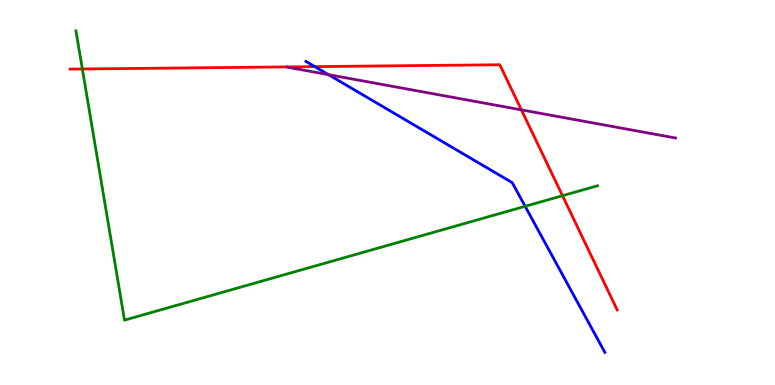[{'lines': ['blue', 'red'], 'intersections': [{'x': 4.06, 'y': 8.27}]}, {'lines': ['green', 'red'], 'intersections': [{'x': 1.06, 'y': 8.21}, {'x': 7.26, 'y': 4.92}]}, {'lines': ['purple', 'red'], 'intersections': [{'x': 6.73, 'y': 7.15}]}, {'lines': ['blue', 'green'], 'intersections': [{'x': 6.78, 'y': 4.64}]}, {'lines': ['blue', 'purple'], 'intersections': [{'x': 4.24, 'y': 8.06}]}, {'lines': ['green', 'purple'], 'intersections': []}]